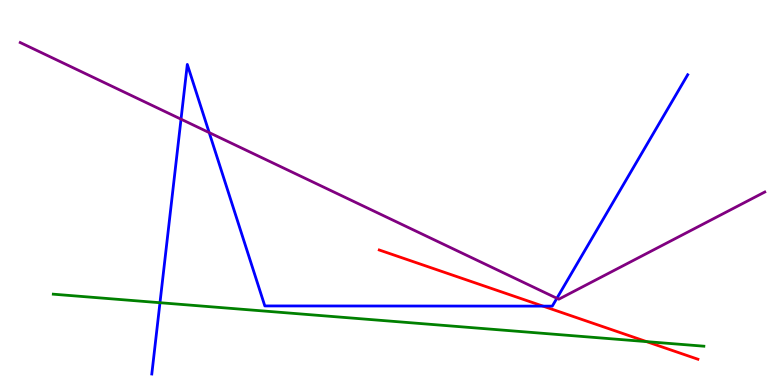[{'lines': ['blue', 'red'], 'intersections': [{'x': 7.01, 'y': 2.05}]}, {'lines': ['green', 'red'], 'intersections': [{'x': 8.34, 'y': 1.13}]}, {'lines': ['purple', 'red'], 'intersections': []}, {'lines': ['blue', 'green'], 'intersections': [{'x': 2.06, 'y': 2.14}]}, {'lines': ['blue', 'purple'], 'intersections': [{'x': 2.34, 'y': 6.9}, {'x': 2.7, 'y': 6.56}, {'x': 7.19, 'y': 2.25}]}, {'lines': ['green', 'purple'], 'intersections': []}]